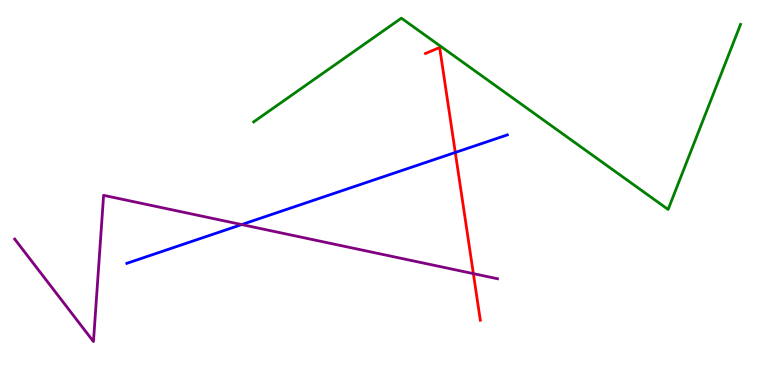[{'lines': ['blue', 'red'], 'intersections': [{'x': 5.87, 'y': 6.04}]}, {'lines': ['green', 'red'], 'intersections': []}, {'lines': ['purple', 'red'], 'intersections': [{'x': 6.11, 'y': 2.89}]}, {'lines': ['blue', 'green'], 'intersections': []}, {'lines': ['blue', 'purple'], 'intersections': [{'x': 3.12, 'y': 4.17}]}, {'lines': ['green', 'purple'], 'intersections': []}]